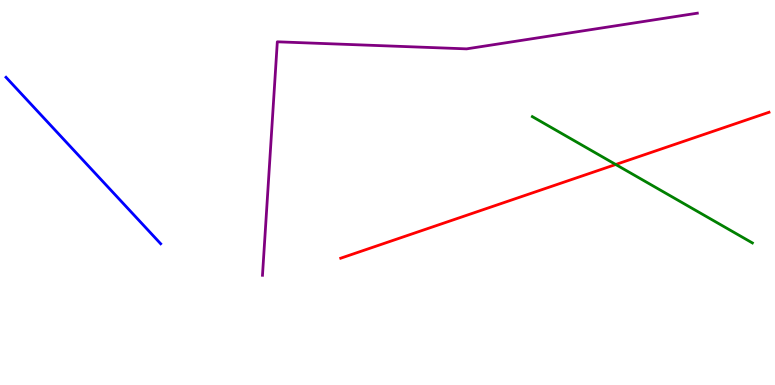[{'lines': ['blue', 'red'], 'intersections': []}, {'lines': ['green', 'red'], 'intersections': [{'x': 7.94, 'y': 5.73}]}, {'lines': ['purple', 'red'], 'intersections': []}, {'lines': ['blue', 'green'], 'intersections': []}, {'lines': ['blue', 'purple'], 'intersections': []}, {'lines': ['green', 'purple'], 'intersections': []}]